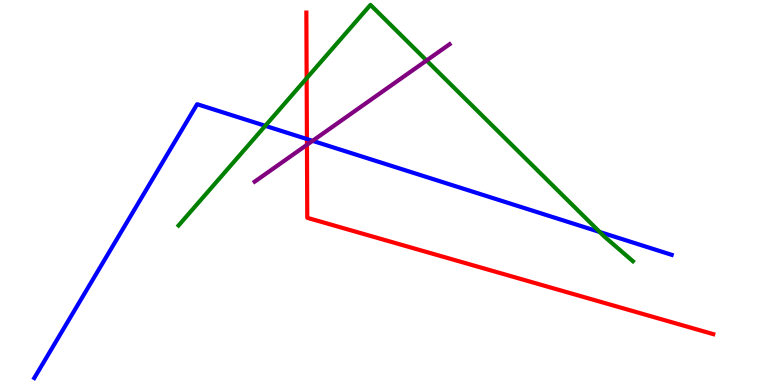[{'lines': ['blue', 'red'], 'intersections': [{'x': 3.96, 'y': 6.39}]}, {'lines': ['green', 'red'], 'intersections': [{'x': 3.96, 'y': 7.97}]}, {'lines': ['purple', 'red'], 'intersections': [{'x': 3.96, 'y': 6.24}]}, {'lines': ['blue', 'green'], 'intersections': [{'x': 3.42, 'y': 6.73}, {'x': 7.74, 'y': 3.97}]}, {'lines': ['blue', 'purple'], 'intersections': [{'x': 4.03, 'y': 6.34}]}, {'lines': ['green', 'purple'], 'intersections': [{'x': 5.5, 'y': 8.43}]}]